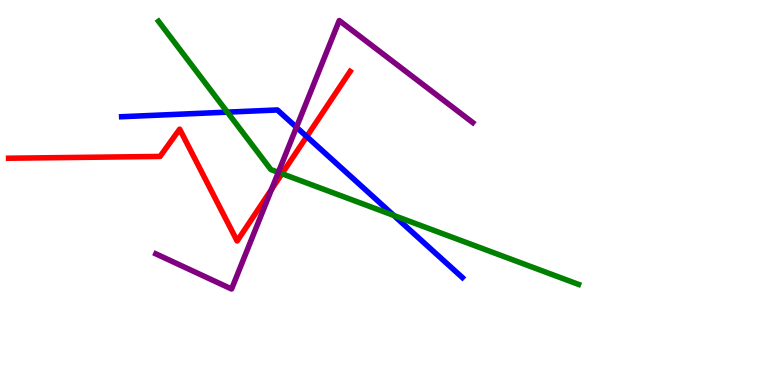[{'lines': ['blue', 'red'], 'intersections': [{'x': 3.96, 'y': 6.45}]}, {'lines': ['green', 'red'], 'intersections': [{'x': 3.64, 'y': 5.49}]}, {'lines': ['purple', 'red'], 'intersections': [{'x': 3.5, 'y': 5.08}]}, {'lines': ['blue', 'green'], 'intersections': [{'x': 2.93, 'y': 7.09}, {'x': 5.08, 'y': 4.4}]}, {'lines': ['blue', 'purple'], 'intersections': [{'x': 3.83, 'y': 6.69}]}, {'lines': ['green', 'purple'], 'intersections': [{'x': 3.59, 'y': 5.52}]}]